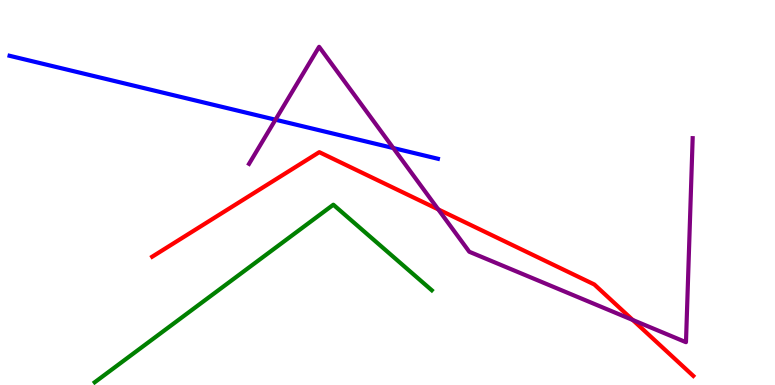[{'lines': ['blue', 'red'], 'intersections': []}, {'lines': ['green', 'red'], 'intersections': []}, {'lines': ['purple', 'red'], 'intersections': [{'x': 5.65, 'y': 4.56}, {'x': 8.16, 'y': 1.69}]}, {'lines': ['blue', 'green'], 'intersections': []}, {'lines': ['blue', 'purple'], 'intersections': [{'x': 3.55, 'y': 6.89}, {'x': 5.07, 'y': 6.15}]}, {'lines': ['green', 'purple'], 'intersections': []}]